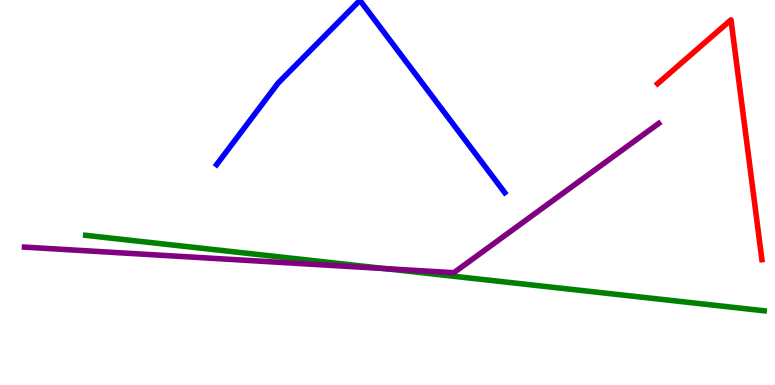[{'lines': ['blue', 'red'], 'intersections': []}, {'lines': ['green', 'red'], 'intersections': []}, {'lines': ['purple', 'red'], 'intersections': []}, {'lines': ['blue', 'green'], 'intersections': []}, {'lines': ['blue', 'purple'], 'intersections': []}, {'lines': ['green', 'purple'], 'intersections': [{'x': 4.97, 'y': 3.02}]}]